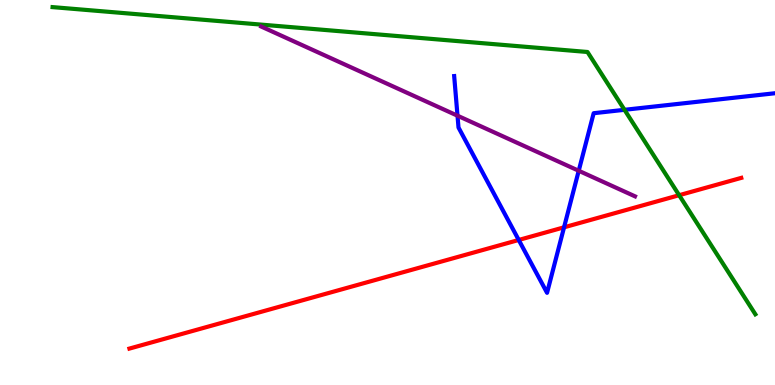[{'lines': ['blue', 'red'], 'intersections': [{'x': 6.69, 'y': 3.77}, {'x': 7.28, 'y': 4.1}]}, {'lines': ['green', 'red'], 'intersections': [{'x': 8.76, 'y': 4.93}]}, {'lines': ['purple', 'red'], 'intersections': []}, {'lines': ['blue', 'green'], 'intersections': [{'x': 8.06, 'y': 7.15}]}, {'lines': ['blue', 'purple'], 'intersections': [{'x': 5.9, 'y': 6.99}, {'x': 7.47, 'y': 5.56}]}, {'lines': ['green', 'purple'], 'intersections': []}]